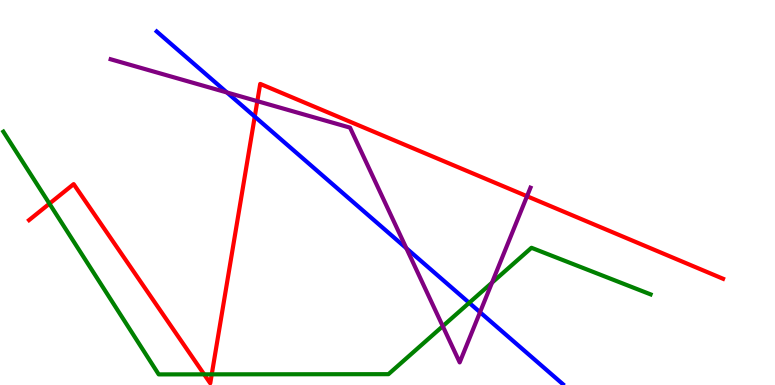[{'lines': ['blue', 'red'], 'intersections': [{'x': 3.29, 'y': 6.97}]}, {'lines': ['green', 'red'], 'intersections': [{'x': 0.638, 'y': 4.71}, {'x': 2.63, 'y': 0.277}, {'x': 2.73, 'y': 0.277}]}, {'lines': ['purple', 'red'], 'intersections': [{'x': 3.32, 'y': 7.37}, {'x': 6.8, 'y': 4.9}]}, {'lines': ['blue', 'green'], 'intersections': [{'x': 6.05, 'y': 2.13}]}, {'lines': ['blue', 'purple'], 'intersections': [{'x': 2.93, 'y': 7.6}, {'x': 5.24, 'y': 3.55}, {'x': 6.19, 'y': 1.89}]}, {'lines': ['green', 'purple'], 'intersections': [{'x': 5.71, 'y': 1.53}, {'x': 6.35, 'y': 2.66}]}]